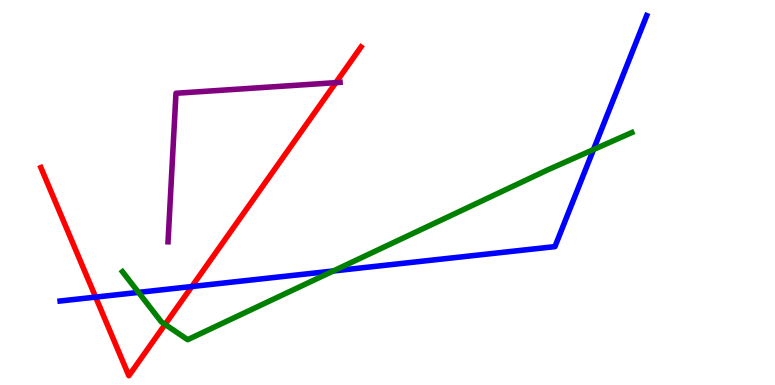[{'lines': ['blue', 'red'], 'intersections': [{'x': 1.23, 'y': 2.28}, {'x': 2.48, 'y': 2.56}]}, {'lines': ['green', 'red'], 'intersections': [{'x': 2.13, 'y': 1.57}]}, {'lines': ['purple', 'red'], 'intersections': [{'x': 4.33, 'y': 7.85}]}, {'lines': ['blue', 'green'], 'intersections': [{'x': 1.79, 'y': 2.41}, {'x': 4.3, 'y': 2.96}, {'x': 7.66, 'y': 6.12}]}, {'lines': ['blue', 'purple'], 'intersections': []}, {'lines': ['green', 'purple'], 'intersections': []}]